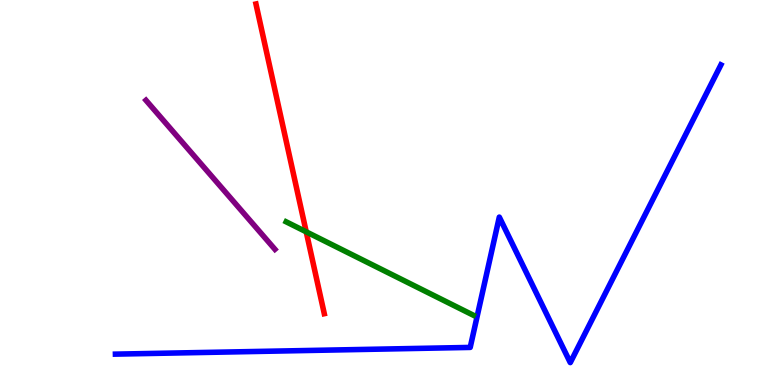[{'lines': ['blue', 'red'], 'intersections': []}, {'lines': ['green', 'red'], 'intersections': [{'x': 3.95, 'y': 3.98}]}, {'lines': ['purple', 'red'], 'intersections': []}, {'lines': ['blue', 'green'], 'intersections': []}, {'lines': ['blue', 'purple'], 'intersections': []}, {'lines': ['green', 'purple'], 'intersections': []}]